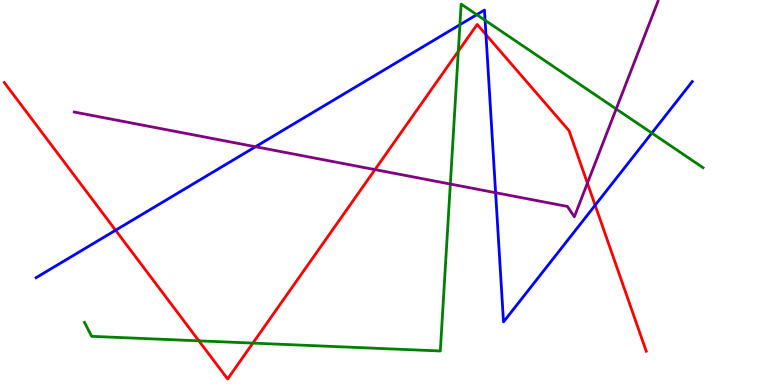[{'lines': ['blue', 'red'], 'intersections': [{'x': 1.49, 'y': 4.02}, {'x': 6.27, 'y': 9.1}, {'x': 7.68, 'y': 4.67}]}, {'lines': ['green', 'red'], 'intersections': [{'x': 2.57, 'y': 1.15}, {'x': 3.26, 'y': 1.09}, {'x': 5.91, 'y': 8.67}]}, {'lines': ['purple', 'red'], 'intersections': [{'x': 4.84, 'y': 5.59}, {'x': 7.58, 'y': 5.24}]}, {'lines': ['blue', 'green'], 'intersections': [{'x': 5.93, 'y': 9.36}, {'x': 6.15, 'y': 9.62}, {'x': 6.26, 'y': 9.47}, {'x': 8.41, 'y': 6.54}]}, {'lines': ['blue', 'purple'], 'intersections': [{'x': 3.3, 'y': 6.19}, {'x': 6.4, 'y': 4.99}]}, {'lines': ['green', 'purple'], 'intersections': [{'x': 5.81, 'y': 5.22}, {'x': 7.95, 'y': 7.17}]}]